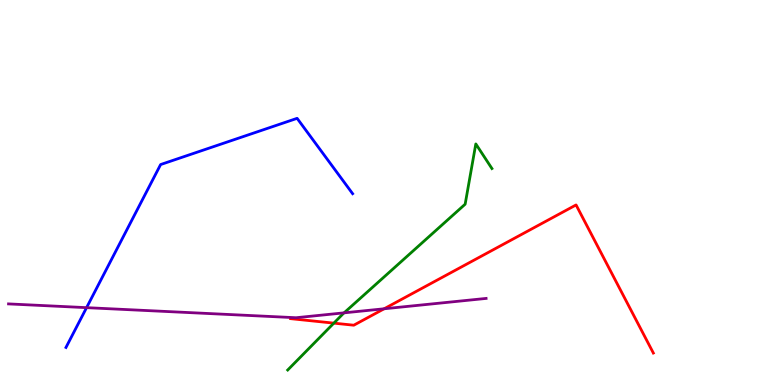[{'lines': ['blue', 'red'], 'intersections': []}, {'lines': ['green', 'red'], 'intersections': [{'x': 4.31, 'y': 1.61}]}, {'lines': ['purple', 'red'], 'intersections': [{'x': 4.96, 'y': 1.98}]}, {'lines': ['blue', 'green'], 'intersections': []}, {'lines': ['blue', 'purple'], 'intersections': [{'x': 1.12, 'y': 2.01}]}, {'lines': ['green', 'purple'], 'intersections': [{'x': 4.44, 'y': 1.87}]}]